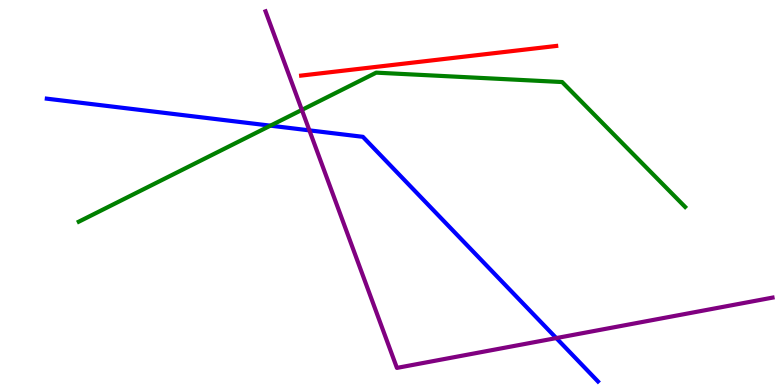[{'lines': ['blue', 'red'], 'intersections': []}, {'lines': ['green', 'red'], 'intersections': []}, {'lines': ['purple', 'red'], 'intersections': []}, {'lines': ['blue', 'green'], 'intersections': [{'x': 3.49, 'y': 6.74}]}, {'lines': ['blue', 'purple'], 'intersections': [{'x': 3.99, 'y': 6.61}, {'x': 7.18, 'y': 1.22}]}, {'lines': ['green', 'purple'], 'intersections': [{'x': 3.89, 'y': 7.15}]}]